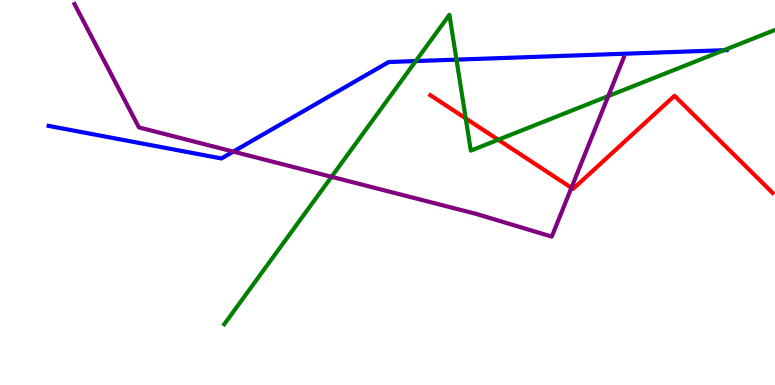[{'lines': ['blue', 'red'], 'intersections': []}, {'lines': ['green', 'red'], 'intersections': [{'x': 6.01, 'y': 6.92}, {'x': 6.43, 'y': 6.37}]}, {'lines': ['purple', 'red'], 'intersections': [{'x': 7.37, 'y': 5.12}]}, {'lines': ['blue', 'green'], 'intersections': [{'x': 5.36, 'y': 8.41}, {'x': 5.89, 'y': 8.45}, {'x': 9.34, 'y': 8.7}]}, {'lines': ['blue', 'purple'], 'intersections': [{'x': 3.01, 'y': 6.06}]}, {'lines': ['green', 'purple'], 'intersections': [{'x': 4.28, 'y': 5.41}, {'x': 7.85, 'y': 7.5}]}]